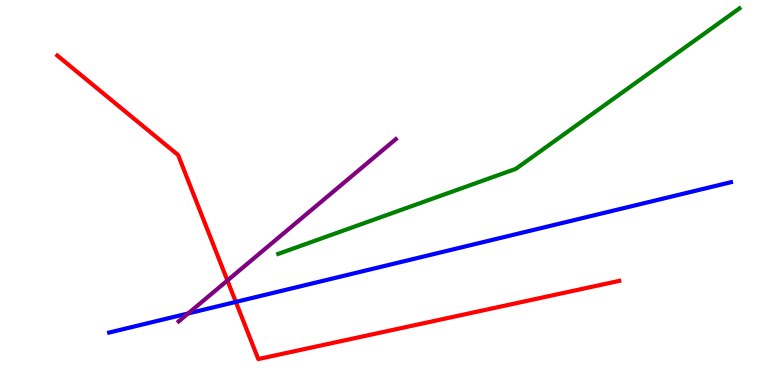[{'lines': ['blue', 'red'], 'intersections': [{'x': 3.04, 'y': 2.16}]}, {'lines': ['green', 'red'], 'intersections': []}, {'lines': ['purple', 'red'], 'intersections': [{'x': 2.93, 'y': 2.71}]}, {'lines': ['blue', 'green'], 'intersections': []}, {'lines': ['blue', 'purple'], 'intersections': [{'x': 2.43, 'y': 1.86}]}, {'lines': ['green', 'purple'], 'intersections': []}]